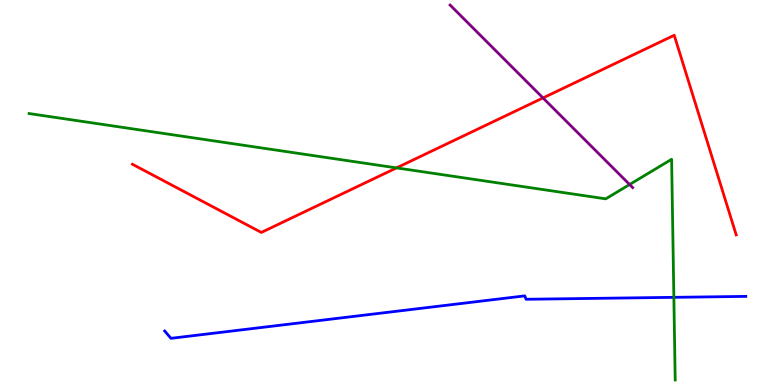[{'lines': ['blue', 'red'], 'intersections': []}, {'lines': ['green', 'red'], 'intersections': [{'x': 5.12, 'y': 5.64}]}, {'lines': ['purple', 'red'], 'intersections': [{'x': 7.01, 'y': 7.46}]}, {'lines': ['blue', 'green'], 'intersections': [{'x': 8.7, 'y': 2.28}]}, {'lines': ['blue', 'purple'], 'intersections': []}, {'lines': ['green', 'purple'], 'intersections': [{'x': 8.12, 'y': 5.21}]}]